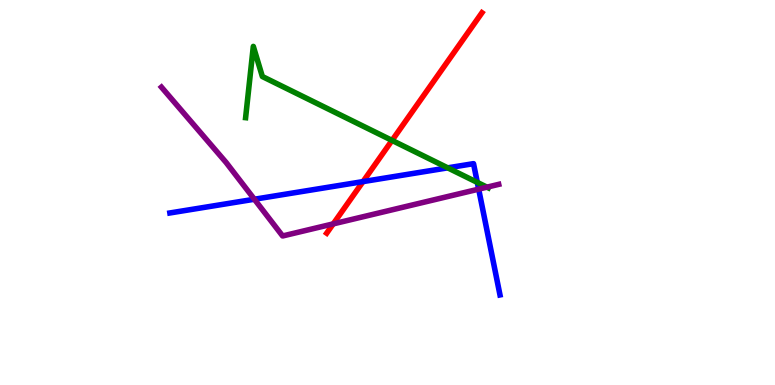[{'lines': ['blue', 'red'], 'intersections': [{'x': 4.68, 'y': 5.28}]}, {'lines': ['green', 'red'], 'intersections': [{'x': 5.06, 'y': 6.35}]}, {'lines': ['purple', 'red'], 'intersections': [{'x': 4.3, 'y': 4.18}]}, {'lines': ['blue', 'green'], 'intersections': [{'x': 5.78, 'y': 5.64}, {'x': 6.16, 'y': 5.26}]}, {'lines': ['blue', 'purple'], 'intersections': [{'x': 3.28, 'y': 4.82}, {'x': 6.18, 'y': 5.09}]}, {'lines': ['green', 'purple'], 'intersections': [{'x': 6.28, 'y': 5.14}]}]